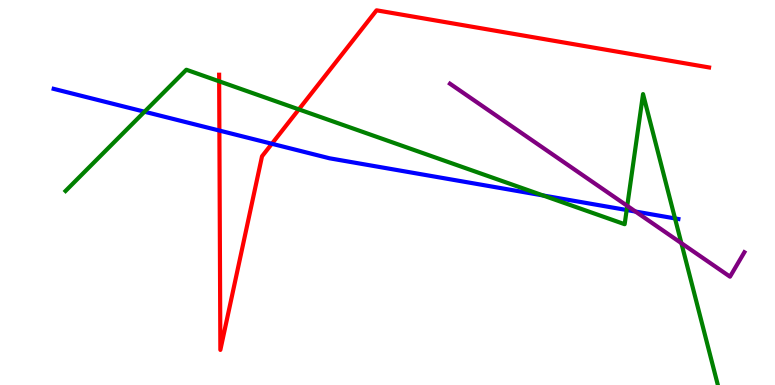[{'lines': ['blue', 'red'], 'intersections': [{'x': 2.83, 'y': 6.61}, {'x': 3.51, 'y': 6.27}]}, {'lines': ['green', 'red'], 'intersections': [{'x': 2.83, 'y': 7.89}, {'x': 3.86, 'y': 7.16}]}, {'lines': ['purple', 'red'], 'intersections': []}, {'lines': ['blue', 'green'], 'intersections': [{'x': 1.86, 'y': 7.1}, {'x': 7.01, 'y': 4.92}, {'x': 8.09, 'y': 4.55}, {'x': 8.71, 'y': 4.33}]}, {'lines': ['blue', 'purple'], 'intersections': [{'x': 8.2, 'y': 4.51}]}, {'lines': ['green', 'purple'], 'intersections': [{'x': 8.09, 'y': 4.65}, {'x': 8.79, 'y': 3.68}]}]